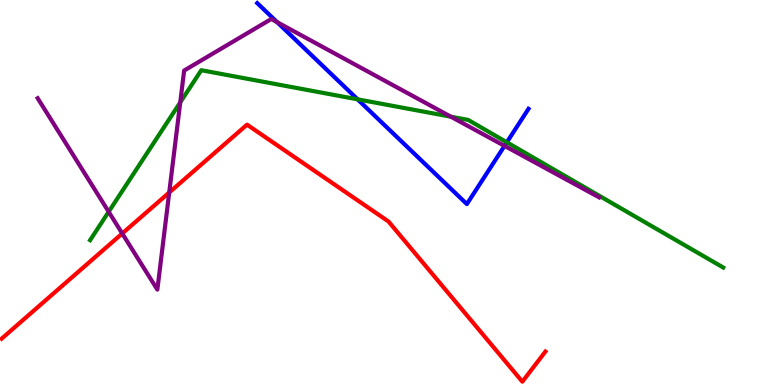[{'lines': ['blue', 'red'], 'intersections': []}, {'lines': ['green', 'red'], 'intersections': []}, {'lines': ['purple', 'red'], 'intersections': [{'x': 1.58, 'y': 3.94}, {'x': 2.18, 'y': 5.0}]}, {'lines': ['blue', 'green'], 'intersections': [{'x': 4.61, 'y': 7.42}, {'x': 6.54, 'y': 6.3}]}, {'lines': ['blue', 'purple'], 'intersections': [{'x': 3.58, 'y': 9.42}, {'x': 6.51, 'y': 6.21}]}, {'lines': ['green', 'purple'], 'intersections': [{'x': 1.4, 'y': 4.5}, {'x': 2.33, 'y': 7.34}, {'x': 5.82, 'y': 6.97}]}]